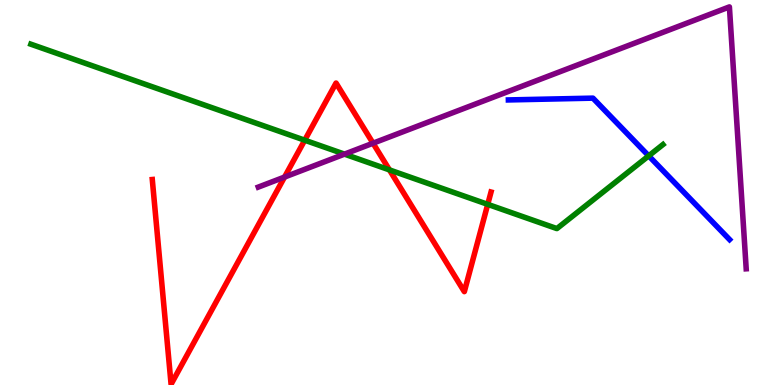[{'lines': ['blue', 'red'], 'intersections': []}, {'lines': ['green', 'red'], 'intersections': [{'x': 3.93, 'y': 6.36}, {'x': 5.03, 'y': 5.59}, {'x': 6.29, 'y': 4.69}]}, {'lines': ['purple', 'red'], 'intersections': [{'x': 3.67, 'y': 5.4}, {'x': 4.81, 'y': 6.28}]}, {'lines': ['blue', 'green'], 'intersections': [{'x': 8.37, 'y': 5.95}]}, {'lines': ['blue', 'purple'], 'intersections': []}, {'lines': ['green', 'purple'], 'intersections': [{'x': 4.44, 'y': 6.0}]}]